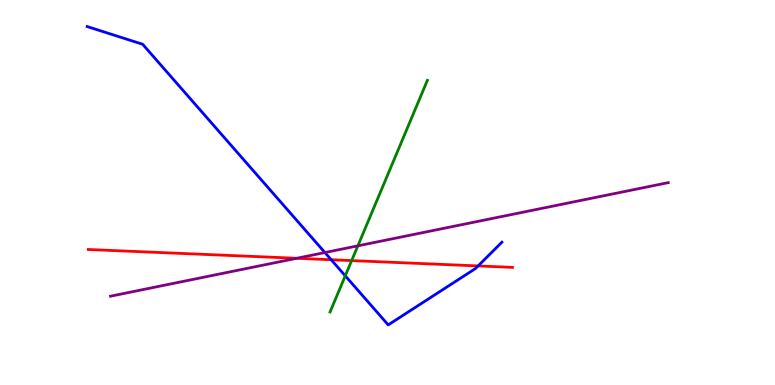[{'lines': ['blue', 'red'], 'intersections': [{'x': 4.27, 'y': 3.25}, {'x': 6.17, 'y': 3.09}]}, {'lines': ['green', 'red'], 'intersections': [{'x': 4.54, 'y': 3.23}]}, {'lines': ['purple', 'red'], 'intersections': [{'x': 3.83, 'y': 3.29}]}, {'lines': ['blue', 'green'], 'intersections': [{'x': 4.45, 'y': 2.84}]}, {'lines': ['blue', 'purple'], 'intersections': [{'x': 4.19, 'y': 3.44}]}, {'lines': ['green', 'purple'], 'intersections': [{'x': 4.62, 'y': 3.61}]}]